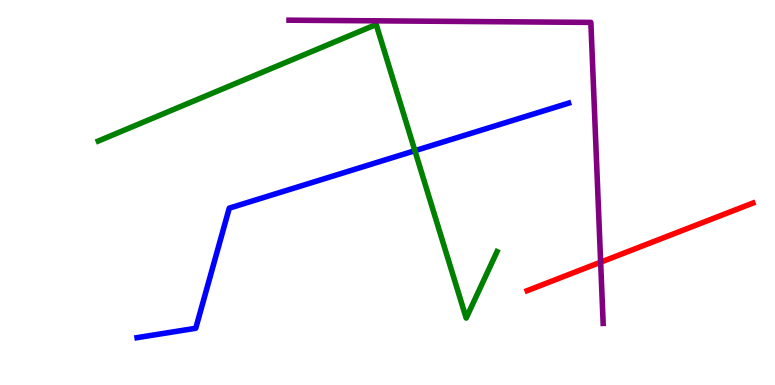[{'lines': ['blue', 'red'], 'intersections': []}, {'lines': ['green', 'red'], 'intersections': []}, {'lines': ['purple', 'red'], 'intersections': [{'x': 7.75, 'y': 3.19}]}, {'lines': ['blue', 'green'], 'intersections': [{'x': 5.35, 'y': 6.09}]}, {'lines': ['blue', 'purple'], 'intersections': []}, {'lines': ['green', 'purple'], 'intersections': []}]